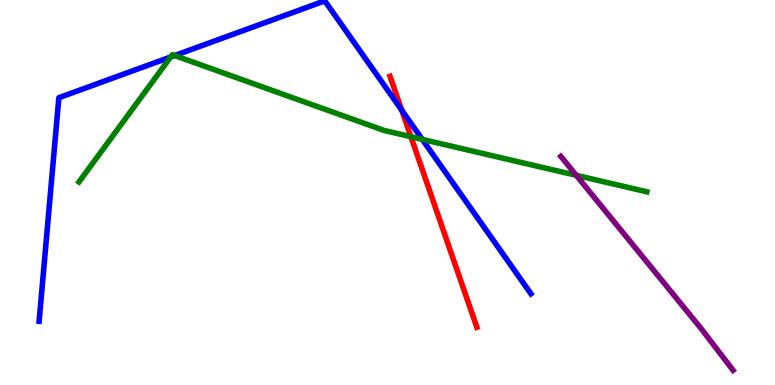[{'lines': ['blue', 'red'], 'intersections': [{'x': 5.18, 'y': 7.14}]}, {'lines': ['green', 'red'], 'intersections': [{'x': 5.3, 'y': 6.45}]}, {'lines': ['purple', 'red'], 'intersections': []}, {'lines': ['blue', 'green'], 'intersections': [{'x': 2.2, 'y': 8.52}, {'x': 2.25, 'y': 8.56}, {'x': 5.45, 'y': 6.38}]}, {'lines': ['blue', 'purple'], 'intersections': []}, {'lines': ['green', 'purple'], 'intersections': [{'x': 7.44, 'y': 5.45}]}]